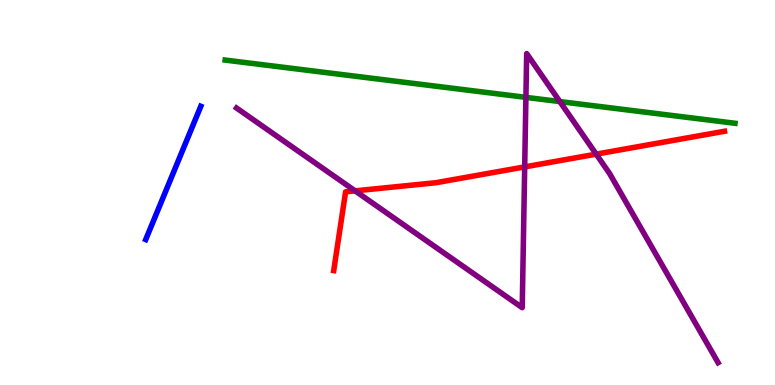[{'lines': ['blue', 'red'], 'intersections': []}, {'lines': ['green', 'red'], 'intersections': []}, {'lines': ['purple', 'red'], 'intersections': [{'x': 4.58, 'y': 5.04}, {'x': 6.77, 'y': 5.67}, {'x': 7.69, 'y': 6.0}]}, {'lines': ['blue', 'green'], 'intersections': []}, {'lines': ['blue', 'purple'], 'intersections': []}, {'lines': ['green', 'purple'], 'intersections': [{'x': 6.79, 'y': 7.47}, {'x': 7.22, 'y': 7.36}]}]